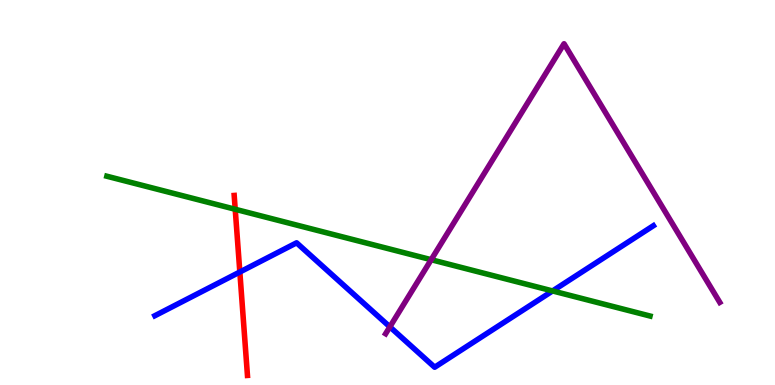[{'lines': ['blue', 'red'], 'intersections': [{'x': 3.09, 'y': 2.93}]}, {'lines': ['green', 'red'], 'intersections': [{'x': 3.04, 'y': 4.56}]}, {'lines': ['purple', 'red'], 'intersections': []}, {'lines': ['blue', 'green'], 'intersections': [{'x': 7.13, 'y': 2.44}]}, {'lines': ['blue', 'purple'], 'intersections': [{'x': 5.03, 'y': 1.51}]}, {'lines': ['green', 'purple'], 'intersections': [{'x': 5.56, 'y': 3.25}]}]